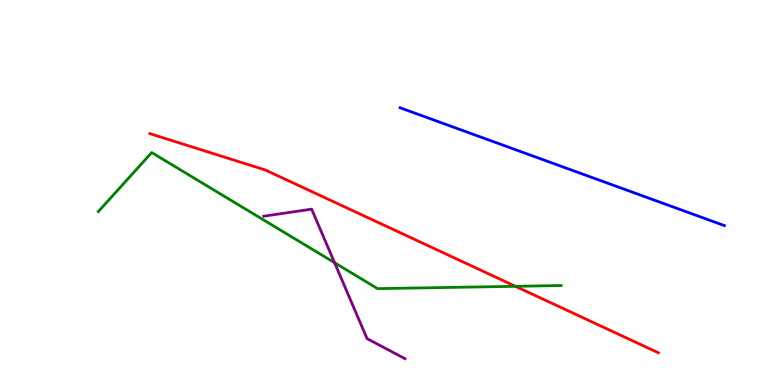[{'lines': ['blue', 'red'], 'intersections': []}, {'lines': ['green', 'red'], 'intersections': [{'x': 6.65, 'y': 2.56}]}, {'lines': ['purple', 'red'], 'intersections': []}, {'lines': ['blue', 'green'], 'intersections': []}, {'lines': ['blue', 'purple'], 'intersections': []}, {'lines': ['green', 'purple'], 'intersections': [{'x': 4.32, 'y': 3.18}]}]